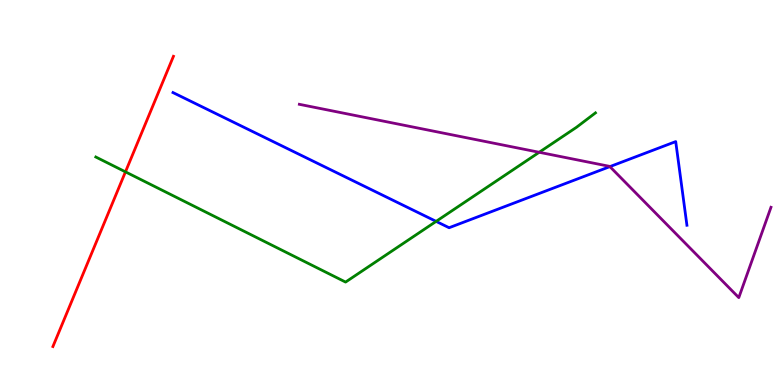[{'lines': ['blue', 'red'], 'intersections': []}, {'lines': ['green', 'red'], 'intersections': [{'x': 1.62, 'y': 5.54}]}, {'lines': ['purple', 'red'], 'intersections': []}, {'lines': ['blue', 'green'], 'intersections': [{'x': 5.63, 'y': 4.25}]}, {'lines': ['blue', 'purple'], 'intersections': [{'x': 7.87, 'y': 5.67}]}, {'lines': ['green', 'purple'], 'intersections': [{'x': 6.96, 'y': 6.04}]}]